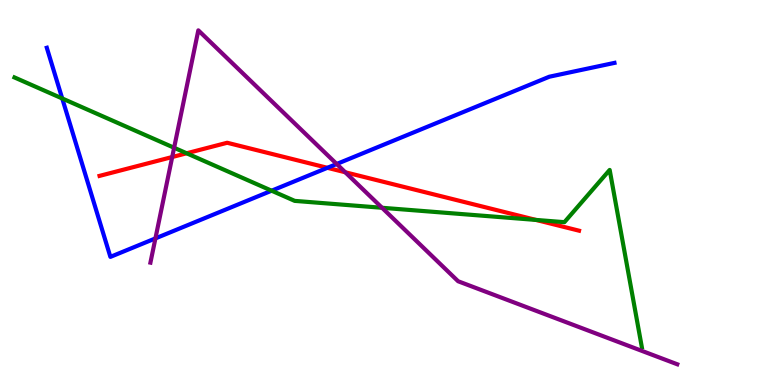[{'lines': ['blue', 'red'], 'intersections': [{'x': 4.22, 'y': 5.64}]}, {'lines': ['green', 'red'], 'intersections': [{'x': 2.41, 'y': 6.02}, {'x': 6.92, 'y': 4.29}]}, {'lines': ['purple', 'red'], 'intersections': [{'x': 2.22, 'y': 5.92}, {'x': 4.46, 'y': 5.53}]}, {'lines': ['blue', 'green'], 'intersections': [{'x': 0.803, 'y': 7.44}, {'x': 3.5, 'y': 5.05}]}, {'lines': ['blue', 'purple'], 'intersections': [{'x': 2.01, 'y': 3.81}, {'x': 4.34, 'y': 5.74}]}, {'lines': ['green', 'purple'], 'intersections': [{'x': 2.25, 'y': 6.16}, {'x': 4.93, 'y': 4.6}]}]